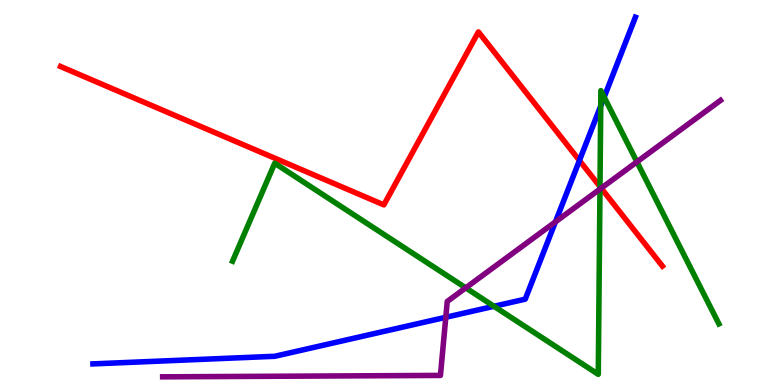[{'lines': ['blue', 'red'], 'intersections': [{'x': 7.48, 'y': 5.83}]}, {'lines': ['green', 'red'], 'intersections': [{'x': 7.74, 'y': 5.15}]}, {'lines': ['purple', 'red'], 'intersections': [{'x': 7.76, 'y': 5.11}]}, {'lines': ['blue', 'green'], 'intersections': [{'x': 6.37, 'y': 2.04}, {'x': 7.75, 'y': 7.25}, {'x': 7.8, 'y': 7.48}]}, {'lines': ['blue', 'purple'], 'intersections': [{'x': 5.75, 'y': 1.76}, {'x': 7.17, 'y': 4.24}]}, {'lines': ['green', 'purple'], 'intersections': [{'x': 6.01, 'y': 2.52}, {'x': 7.74, 'y': 5.09}, {'x': 8.22, 'y': 5.8}]}]